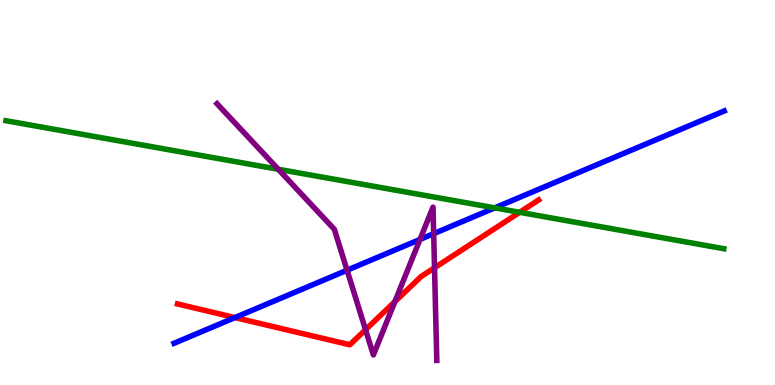[{'lines': ['blue', 'red'], 'intersections': [{'x': 3.03, 'y': 1.75}]}, {'lines': ['green', 'red'], 'intersections': [{'x': 6.71, 'y': 4.49}]}, {'lines': ['purple', 'red'], 'intersections': [{'x': 4.72, 'y': 1.44}, {'x': 5.1, 'y': 2.17}, {'x': 5.61, 'y': 3.04}]}, {'lines': ['blue', 'green'], 'intersections': [{'x': 6.38, 'y': 4.6}]}, {'lines': ['blue', 'purple'], 'intersections': [{'x': 4.48, 'y': 2.98}, {'x': 5.42, 'y': 3.78}, {'x': 5.6, 'y': 3.93}]}, {'lines': ['green', 'purple'], 'intersections': [{'x': 3.59, 'y': 5.6}]}]